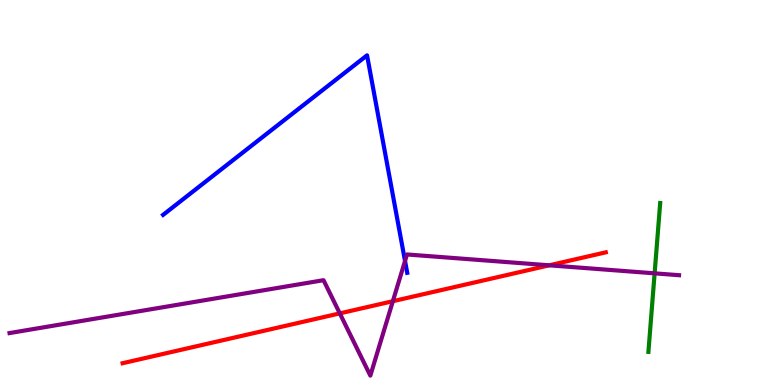[{'lines': ['blue', 'red'], 'intersections': []}, {'lines': ['green', 'red'], 'intersections': []}, {'lines': ['purple', 'red'], 'intersections': [{'x': 4.38, 'y': 1.86}, {'x': 5.07, 'y': 2.18}, {'x': 7.09, 'y': 3.11}]}, {'lines': ['blue', 'green'], 'intersections': []}, {'lines': ['blue', 'purple'], 'intersections': [{'x': 5.23, 'y': 3.22}]}, {'lines': ['green', 'purple'], 'intersections': [{'x': 8.45, 'y': 2.9}]}]